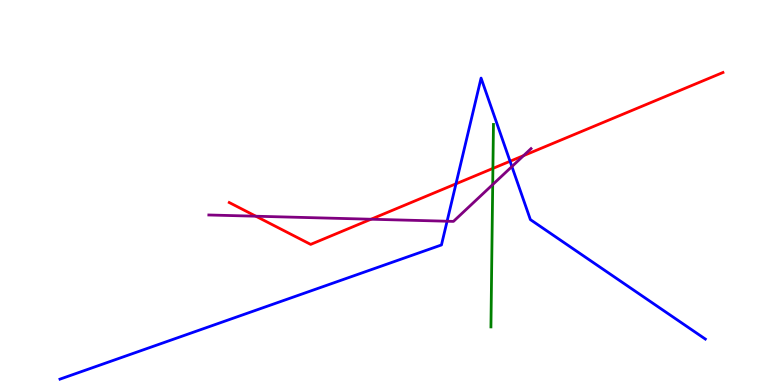[{'lines': ['blue', 'red'], 'intersections': [{'x': 5.88, 'y': 5.23}, {'x': 6.58, 'y': 5.81}]}, {'lines': ['green', 'red'], 'intersections': [{'x': 6.36, 'y': 5.63}]}, {'lines': ['purple', 'red'], 'intersections': [{'x': 3.3, 'y': 4.38}, {'x': 4.79, 'y': 4.31}, {'x': 6.76, 'y': 5.96}]}, {'lines': ['blue', 'green'], 'intersections': []}, {'lines': ['blue', 'purple'], 'intersections': [{'x': 5.77, 'y': 4.25}, {'x': 6.61, 'y': 5.67}]}, {'lines': ['green', 'purple'], 'intersections': [{'x': 6.36, 'y': 5.21}]}]